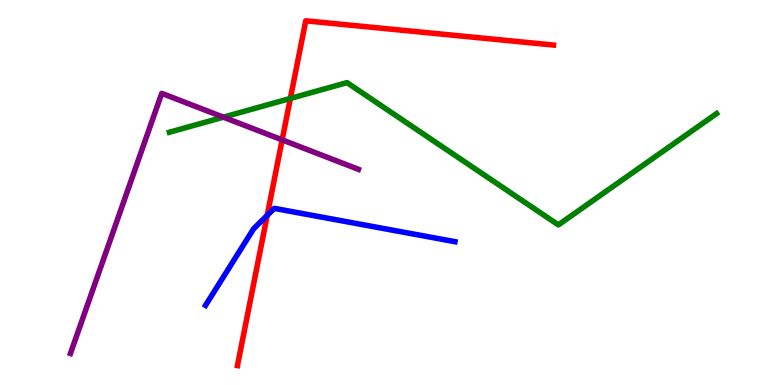[{'lines': ['blue', 'red'], 'intersections': [{'x': 3.45, 'y': 4.41}]}, {'lines': ['green', 'red'], 'intersections': [{'x': 3.75, 'y': 7.44}]}, {'lines': ['purple', 'red'], 'intersections': [{'x': 3.64, 'y': 6.37}]}, {'lines': ['blue', 'green'], 'intersections': []}, {'lines': ['blue', 'purple'], 'intersections': []}, {'lines': ['green', 'purple'], 'intersections': [{'x': 2.88, 'y': 6.96}]}]